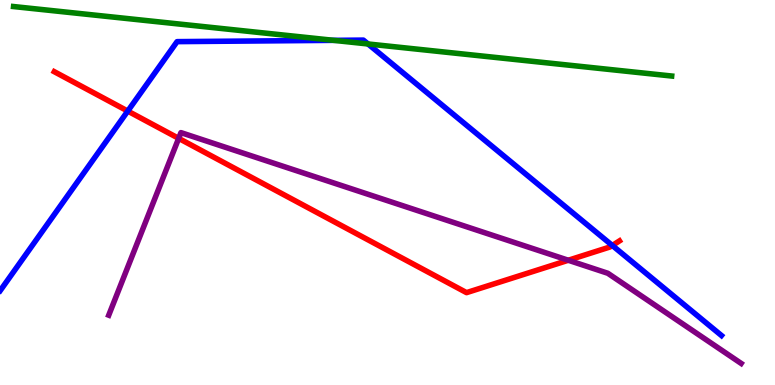[{'lines': ['blue', 'red'], 'intersections': [{'x': 1.65, 'y': 7.11}, {'x': 7.9, 'y': 3.62}]}, {'lines': ['green', 'red'], 'intersections': []}, {'lines': ['purple', 'red'], 'intersections': [{'x': 2.31, 'y': 6.41}, {'x': 7.33, 'y': 3.24}]}, {'lines': ['blue', 'green'], 'intersections': [{'x': 4.31, 'y': 8.95}, {'x': 4.75, 'y': 8.86}]}, {'lines': ['blue', 'purple'], 'intersections': []}, {'lines': ['green', 'purple'], 'intersections': []}]